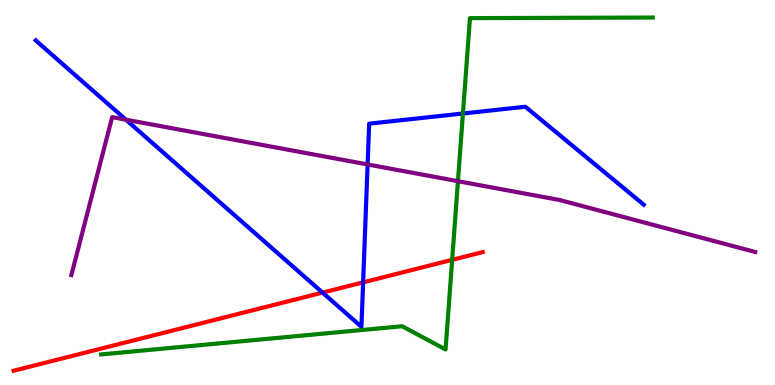[{'lines': ['blue', 'red'], 'intersections': [{'x': 4.16, 'y': 2.4}, {'x': 4.69, 'y': 2.67}]}, {'lines': ['green', 'red'], 'intersections': [{'x': 5.83, 'y': 3.25}]}, {'lines': ['purple', 'red'], 'intersections': []}, {'lines': ['blue', 'green'], 'intersections': [{'x': 5.97, 'y': 7.05}]}, {'lines': ['blue', 'purple'], 'intersections': [{'x': 1.62, 'y': 6.89}, {'x': 4.74, 'y': 5.73}]}, {'lines': ['green', 'purple'], 'intersections': [{'x': 5.91, 'y': 5.29}]}]